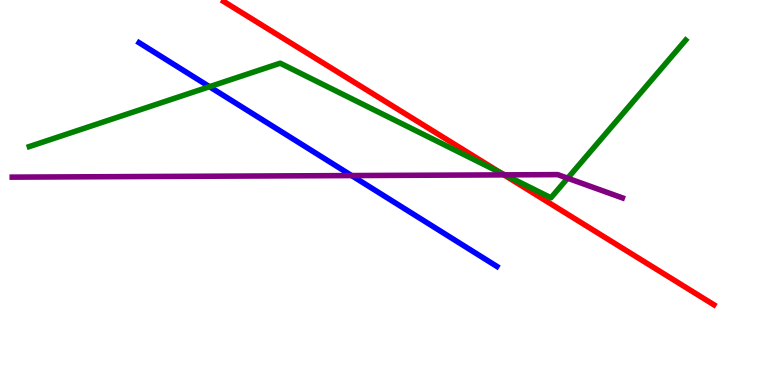[{'lines': ['blue', 'red'], 'intersections': []}, {'lines': ['green', 'red'], 'intersections': [{'x': 6.46, 'y': 5.52}]}, {'lines': ['purple', 'red'], 'intersections': [{'x': 6.5, 'y': 5.46}]}, {'lines': ['blue', 'green'], 'intersections': [{'x': 2.7, 'y': 7.75}]}, {'lines': ['blue', 'purple'], 'intersections': [{'x': 4.54, 'y': 5.44}]}, {'lines': ['green', 'purple'], 'intersections': [{'x': 6.51, 'y': 5.46}, {'x': 7.32, 'y': 5.37}]}]